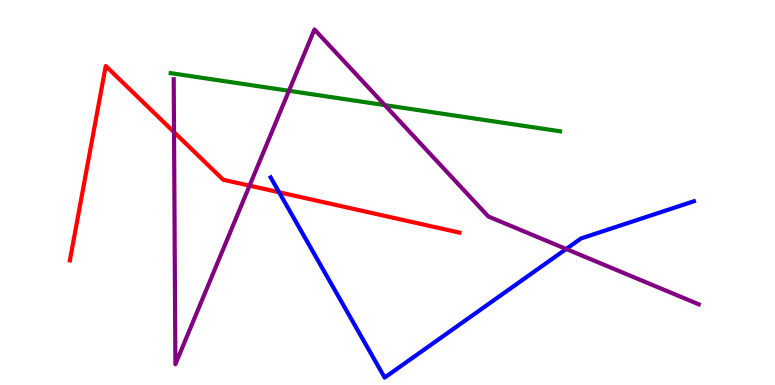[{'lines': ['blue', 'red'], 'intersections': [{'x': 3.6, 'y': 5.01}]}, {'lines': ['green', 'red'], 'intersections': []}, {'lines': ['purple', 'red'], 'intersections': [{'x': 2.25, 'y': 6.57}, {'x': 3.22, 'y': 5.18}]}, {'lines': ['blue', 'green'], 'intersections': []}, {'lines': ['blue', 'purple'], 'intersections': [{'x': 7.31, 'y': 3.53}]}, {'lines': ['green', 'purple'], 'intersections': [{'x': 3.73, 'y': 7.64}, {'x': 4.97, 'y': 7.27}]}]